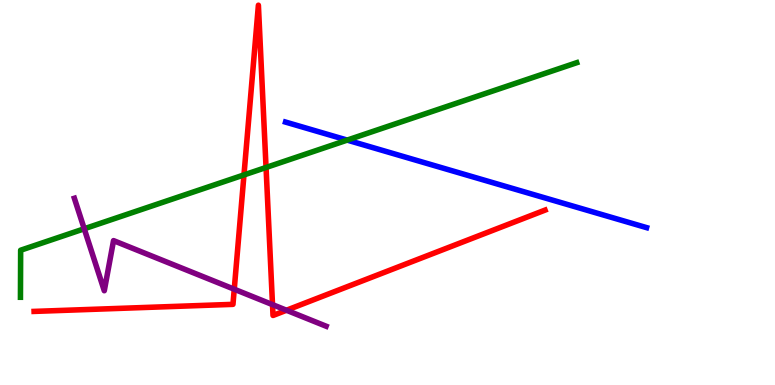[{'lines': ['blue', 'red'], 'intersections': []}, {'lines': ['green', 'red'], 'intersections': [{'x': 3.15, 'y': 5.46}, {'x': 3.43, 'y': 5.65}]}, {'lines': ['purple', 'red'], 'intersections': [{'x': 3.02, 'y': 2.49}, {'x': 3.52, 'y': 2.09}, {'x': 3.7, 'y': 1.94}]}, {'lines': ['blue', 'green'], 'intersections': [{'x': 4.48, 'y': 6.36}]}, {'lines': ['blue', 'purple'], 'intersections': []}, {'lines': ['green', 'purple'], 'intersections': [{'x': 1.09, 'y': 4.06}]}]